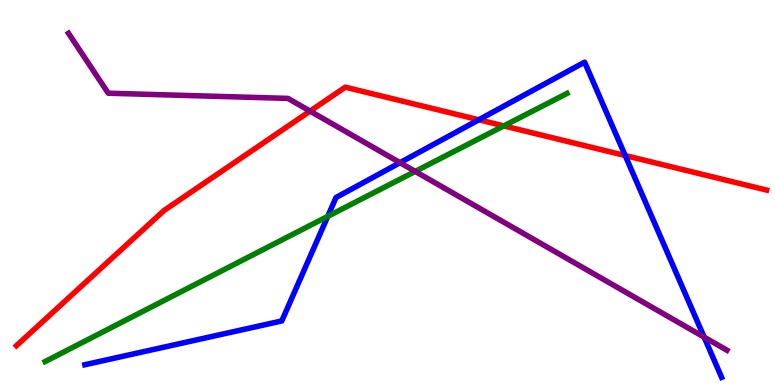[{'lines': ['blue', 'red'], 'intersections': [{'x': 6.18, 'y': 6.89}, {'x': 8.07, 'y': 5.96}]}, {'lines': ['green', 'red'], 'intersections': [{'x': 6.5, 'y': 6.73}]}, {'lines': ['purple', 'red'], 'intersections': [{'x': 4.0, 'y': 7.11}]}, {'lines': ['blue', 'green'], 'intersections': [{'x': 4.23, 'y': 4.38}]}, {'lines': ['blue', 'purple'], 'intersections': [{'x': 5.16, 'y': 5.77}, {'x': 9.09, 'y': 1.24}]}, {'lines': ['green', 'purple'], 'intersections': [{'x': 5.36, 'y': 5.55}]}]